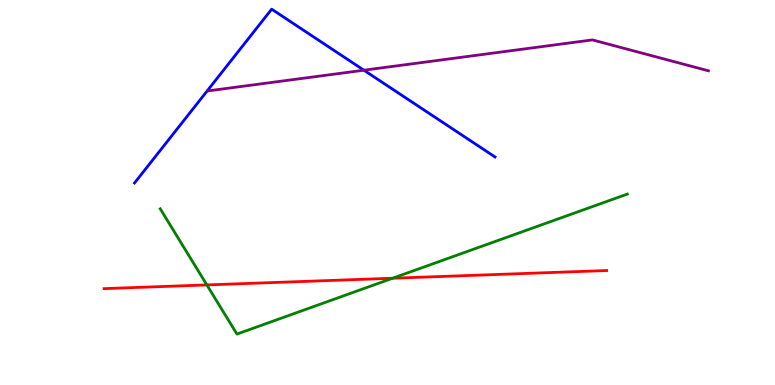[{'lines': ['blue', 'red'], 'intersections': []}, {'lines': ['green', 'red'], 'intersections': [{'x': 2.67, 'y': 2.6}, {'x': 5.07, 'y': 2.77}]}, {'lines': ['purple', 'red'], 'intersections': []}, {'lines': ['blue', 'green'], 'intersections': []}, {'lines': ['blue', 'purple'], 'intersections': [{'x': 4.7, 'y': 8.18}]}, {'lines': ['green', 'purple'], 'intersections': []}]